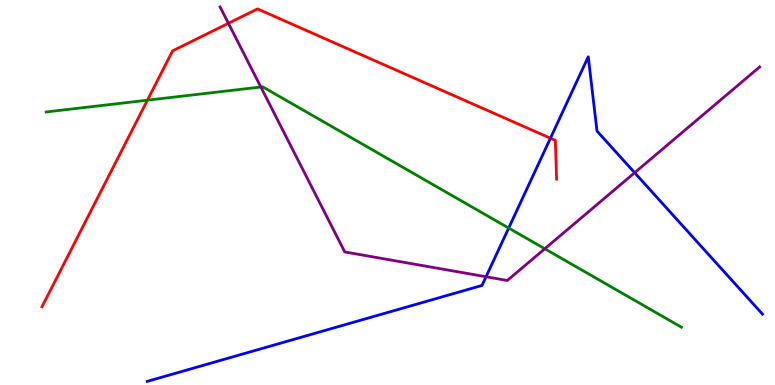[{'lines': ['blue', 'red'], 'intersections': [{'x': 7.1, 'y': 6.41}]}, {'lines': ['green', 'red'], 'intersections': [{'x': 1.9, 'y': 7.4}]}, {'lines': ['purple', 'red'], 'intersections': [{'x': 2.95, 'y': 9.4}]}, {'lines': ['blue', 'green'], 'intersections': [{'x': 6.56, 'y': 4.08}]}, {'lines': ['blue', 'purple'], 'intersections': [{'x': 6.27, 'y': 2.81}, {'x': 8.19, 'y': 5.51}]}, {'lines': ['green', 'purple'], 'intersections': [{'x': 3.37, 'y': 7.74}, {'x': 7.03, 'y': 3.54}]}]